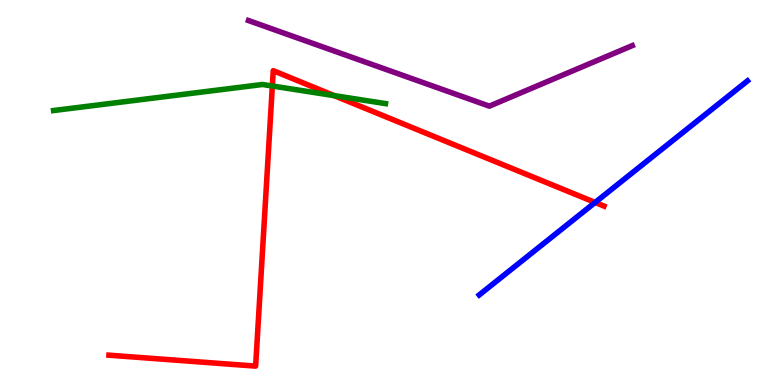[{'lines': ['blue', 'red'], 'intersections': [{'x': 7.68, 'y': 4.74}]}, {'lines': ['green', 'red'], 'intersections': [{'x': 3.51, 'y': 7.77}, {'x': 4.31, 'y': 7.52}]}, {'lines': ['purple', 'red'], 'intersections': []}, {'lines': ['blue', 'green'], 'intersections': []}, {'lines': ['blue', 'purple'], 'intersections': []}, {'lines': ['green', 'purple'], 'intersections': []}]